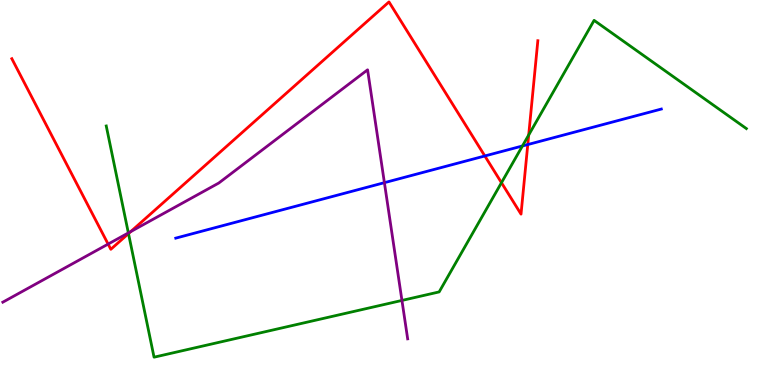[{'lines': ['blue', 'red'], 'intersections': [{'x': 6.26, 'y': 5.95}, {'x': 6.81, 'y': 6.25}]}, {'lines': ['green', 'red'], 'intersections': [{'x': 1.66, 'y': 3.93}, {'x': 6.47, 'y': 5.25}, {'x': 6.82, 'y': 6.49}]}, {'lines': ['purple', 'red'], 'intersections': [{'x': 1.4, 'y': 3.66}, {'x': 1.69, 'y': 3.98}]}, {'lines': ['blue', 'green'], 'intersections': [{'x': 6.74, 'y': 6.21}]}, {'lines': ['blue', 'purple'], 'intersections': [{'x': 4.96, 'y': 5.26}]}, {'lines': ['green', 'purple'], 'intersections': [{'x': 1.66, 'y': 3.95}, {'x': 5.19, 'y': 2.2}]}]